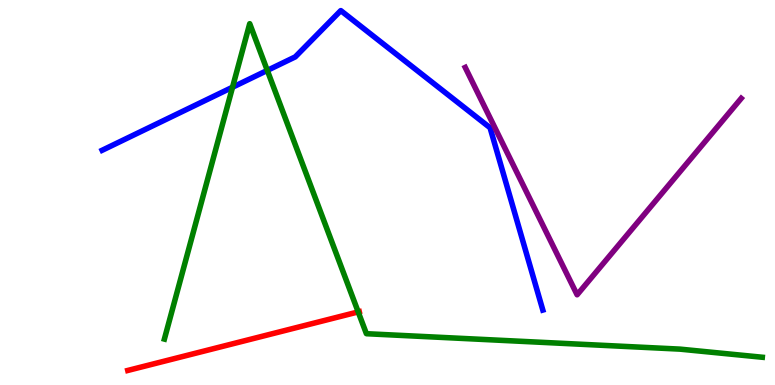[{'lines': ['blue', 'red'], 'intersections': []}, {'lines': ['green', 'red'], 'intersections': [{'x': 4.62, 'y': 1.9}]}, {'lines': ['purple', 'red'], 'intersections': []}, {'lines': ['blue', 'green'], 'intersections': [{'x': 3.0, 'y': 7.73}, {'x': 3.45, 'y': 8.17}]}, {'lines': ['blue', 'purple'], 'intersections': []}, {'lines': ['green', 'purple'], 'intersections': []}]